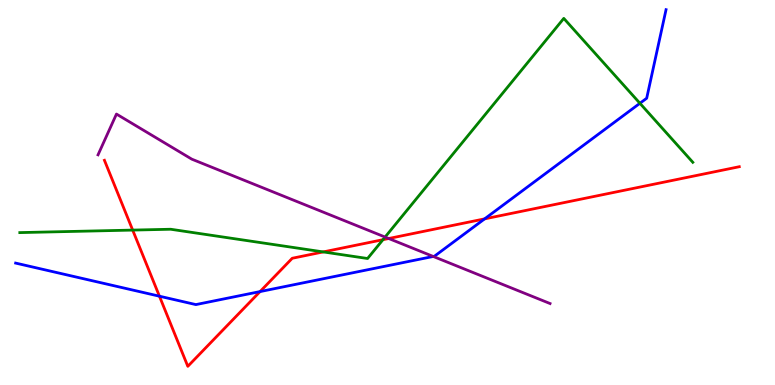[{'lines': ['blue', 'red'], 'intersections': [{'x': 2.06, 'y': 2.31}, {'x': 3.36, 'y': 2.43}, {'x': 6.25, 'y': 4.32}]}, {'lines': ['green', 'red'], 'intersections': [{'x': 1.71, 'y': 4.02}, {'x': 4.17, 'y': 3.46}, {'x': 4.94, 'y': 3.77}]}, {'lines': ['purple', 'red'], 'intersections': [{'x': 5.02, 'y': 3.8}]}, {'lines': ['blue', 'green'], 'intersections': [{'x': 8.26, 'y': 7.32}]}, {'lines': ['blue', 'purple'], 'intersections': [{'x': 5.59, 'y': 3.34}]}, {'lines': ['green', 'purple'], 'intersections': [{'x': 4.97, 'y': 3.84}]}]